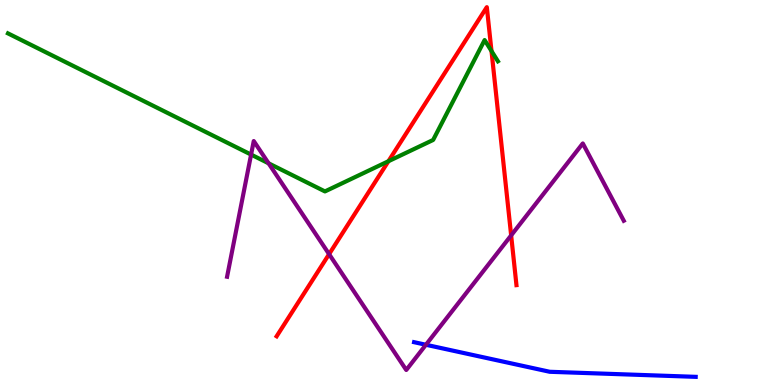[{'lines': ['blue', 'red'], 'intersections': []}, {'lines': ['green', 'red'], 'intersections': [{'x': 5.01, 'y': 5.81}, {'x': 6.34, 'y': 8.67}]}, {'lines': ['purple', 'red'], 'intersections': [{'x': 4.25, 'y': 3.4}, {'x': 6.6, 'y': 3.89}]}, {'lines': ['blue', 'green'], 'intersections': []}, {'lines': ['blue', 'purple'], 'intersections': [{'x': 5.5, 'y': 1.05}]}, {'lines': ['green', 'purple'], 'intersections': [{'x': 3.24, 'y': 5.98}, {'x': 3.47, 'y': 5.76}]}]